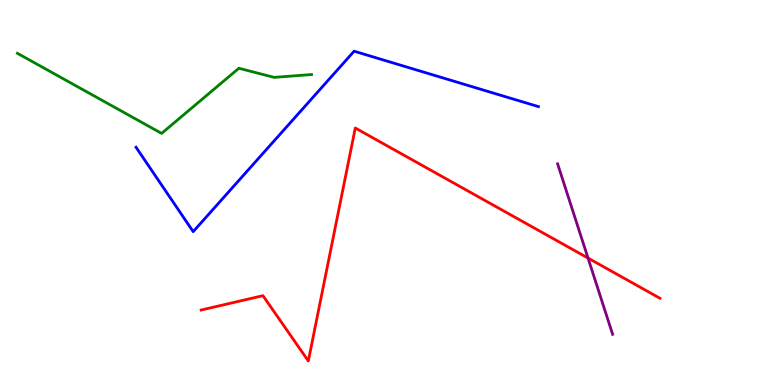[{'lines': ['blue', 'red'], 'intersections': []}, {'lines': ['green', 'red'], 'intersections': []}, {'lines': ['purple', 'red'], 'intersections': [{'x': 7.59, 'y': 3.3}]}, {'lines': ['blue', 'green'], 'intersections': []}, {'lines': ['blue', 'purple'], 'intersections': []}, {'lines': ['green', 'purple'], 'intersections': []}]